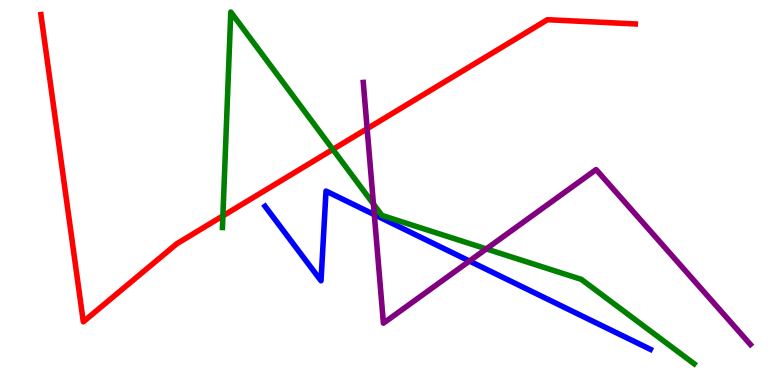[{'lines': ['blue', 'red'], 'intersections': []}, {'lines': ['green', 'red'], 'intersections': [{'x': 2.88, 'y': 4.39}, {'x': 4.29, 'y': 6.12}]}, {'lines': ['purple', 'red'], 'intersections': [{'x': 4.74, 'y': 6.66}]}, {'lines': ['blue', 'green'], 'intersections': []}, {'lines': ['blue', 'purple'], 'intersections': [{'x': 4.83, 'y': 4.43}, {'x': 6.06, 'y': 3.22}]}, {'lines': ['green', 'purple'], 'intersections': [{'x': 4.82, 'y': 4.7}, {'x': 6.27, 'y': 3.54}]}]